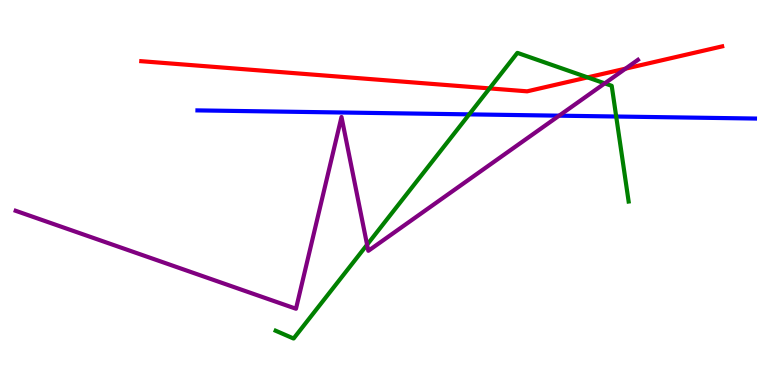[{'lines': ['blue', 'red'], 'intersections': []}, {'lines': ['green', 'red'], 'intersections': [{'x': 6.32, 'y': 7.7}, {'x': 7.58, 'y': 7.99}]}, {'lines': ['purple', 'red'], 'intersections': [{'x': 8.07, 'y': 8.22}]}, {'lines': ['blue', 'green'], 'intersections': [{'x': 6.05, 'y': 7.03}, {'x': 7.95, 'y': 6.97}]}, {'lines': ['blue', 'purple'], 'intersections': [{'x': 7.21, 'y': 7.0}]}, {'lines': ['green', 'purple'], 'intersections': [{'x': 4.74, 'y': 3.64}, {'x': 7.8, 'y': 7.83}]}]